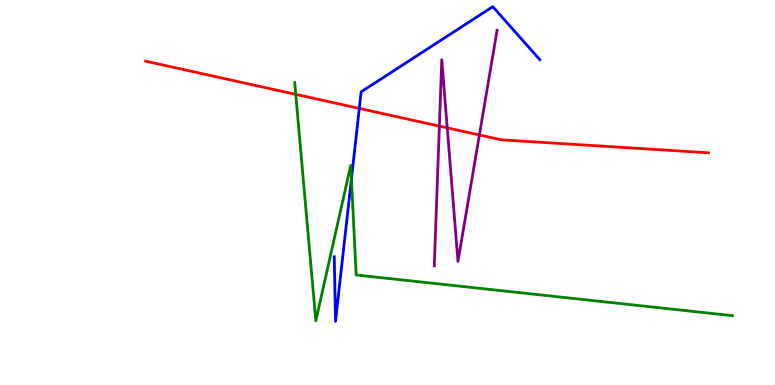[{'lines': ['blue', 'red'], 'intersections': [{'x': 4.64, 'y': 7.18}]}, {'lines': ['green', 'red'], 'intersections': [{'x': 3.82, 'y': 7.55}]}, {'lines': ['purple', 'red'], 'intersections': [{'x': 5.67, 'y': 6.72}, {'x': 5.77, 'y': 6.68}, {'x': 6.19, 'y': 6.49}]}, {'lines': ['blue', 'green'], 'intersections': [{'x': 4.53, 'y': 5.35}]}, {'lines': ['blue', 'purple'], 'intersections': []}, {'lines': ['green', 'purple'], 'intersections': []}]